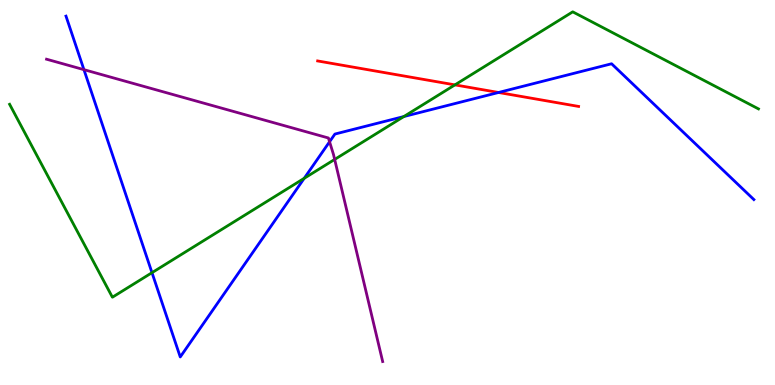[{'lines': ['blue', 'red'], 'intersections': [{'x': 6.43, 'y': 7.6}]}, {'lines': ['green', 'red'], 'intersections': [{'x': 5.87, 'y': 7.8}]}, {'lines': ['purple', 'red'], 'intersections': []}, {'lines': ['blue', 'green'], 'intersections': [{'x': 1.96, 'y': 2.92}, {'x': 3.93, 'y': 5.37}, {'x': 5.21, 'y': 6.97}]}, {'lines': ['blue', 'purple'], 'intersections': [{'x': 1.08, 'y': 8.19}, {'x': 4.25, 'y': 6.32}]}, {'lines': ['green', 'purple'], 'intersections': [{'x': 4.32, 'y': 5.86}]}]